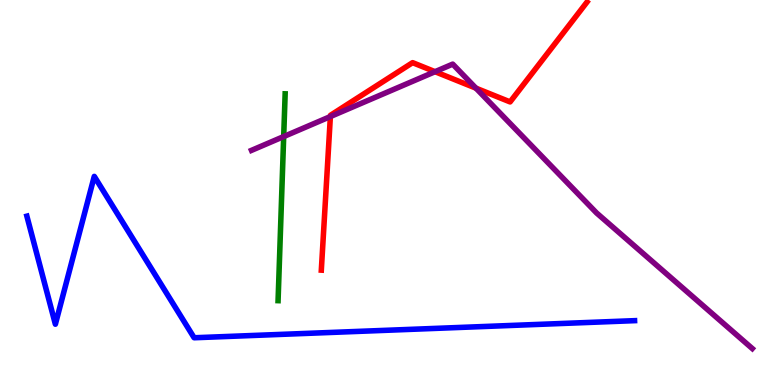[{'lines': ['blue', 'red'], 'intersections': []}, {'lines': ['green', 'red'], 'intersections': []}, {'lines': ['purple', 'red'], 'intersections': [{'x': 4.26, 'y': 6.97}, {'x': 5.61, 'y': 8.14}, {'x': 6.14, 'y': 7.71}]}, {'lines': ['blue', 'green'], 'intersections': []}, {'lines': ['blue', 'purple'], 'intersections': []}, {'lines': ['green', 'purple'], 'intersections': [{'x': 3.66, 'y': 6.45}]}]